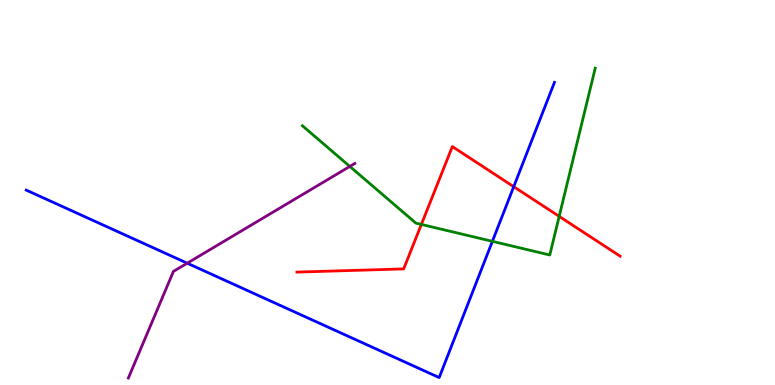[{'lines': ['blue', 'red'], 'intersections': [{'x': 6.63, 'y': 5.15}]}, {'lines': ['green', 'red'], 'intersections': [{'x': 5.44, 'y': 4.17}, {'x': 7.22, 'y': 4.38}]}, {'lines': ['purple', 'red'], 'intersections': []}, {'lines': ['blue', 'green'], 'intersections': [{'x': 6.35, 'y': 3.73}]}, {'lines': ['blue', 'purple'], 'intersections': [{'x': 2.42, 'y': 3.16}]}, {'lines': ['green', 'purple'], 'intersections': [{'x': 4.51, 'y': 5.68}]}]